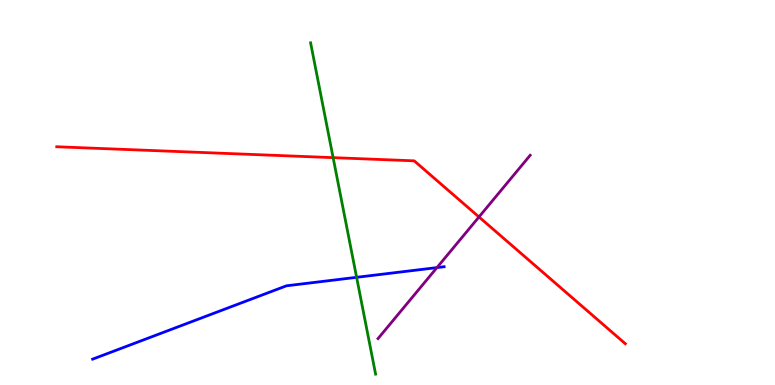[{'lines': ['blue', 'red'], 'intersections': []}, {'lines': ['green', 'red'], 'intersections': [{'x': 4.3, 'y': 5.91}]}, {'lines': ['purple', 'red'], 'intersections': [{'x': 6.18, 'y': 4.36}]}, {'lines': ['blue', 'green'], 'intersections': [{'x': 4.6, 'y': 2.8}]}, {'lines': ['blue', 'purple'], 'intersections': [{'x': 5.64, 'y': 3.05}]}, {'lines': ['green', 'purple'], 'intersections': []}]